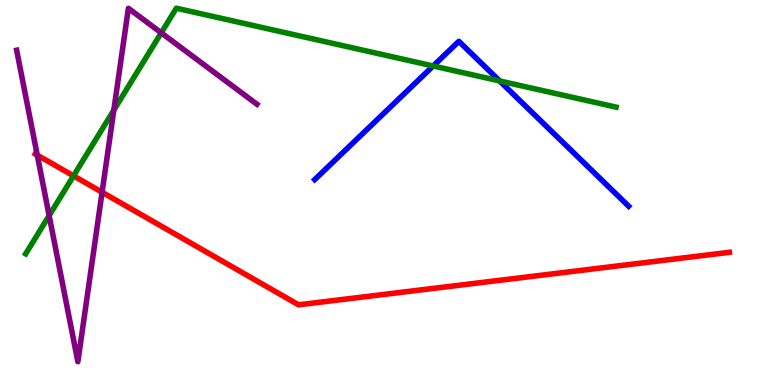[{'lines': ['blue', 'red'], 'intersections': []}, {'lines': ['green', 'red'], 'intersections': [{'x': 0.949, 'y': 5.43}]}, {'lines': ['purple', 'red'], 'intersections': [{'x': 0.481, 'y': 5.97}, {'x': 1.32, 'y': 5.01}]}, {'lines': ['blue', 'green'], 'intersections': [{'x': 5.59, 'y': 8.29}, {'x': 6.45, 'y': 7.9}]}, {'lines': ['blue', 'purple'], 'intersections': []}, {'lines': ['green', 'purple'], 'intersections': [{'x': 0.634, 'y': 4.4}, {'x': 1.47, 'y': 7.14}, {'x': 2.08, 'y': 9.15}]}]